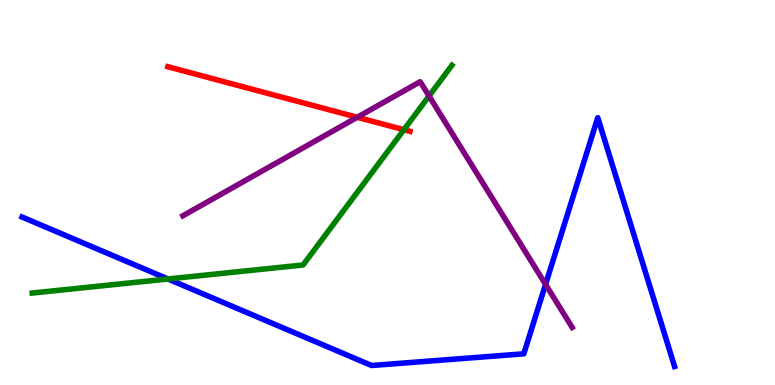[{'lines': ['blue', 'red'], 'intersections': []}, {'lines': ['green', 'red'], 'intersections': [{'x': 5.21, 'y': 6.63}]}, {'lines': ['purple', 'red'], 'intersections': [{'x': 4.61, 'y': 6.95}]}, {'lines': ['blue', 'green'], 'intersections': [{'x': 2.17, 'y': 2.75}]}, {'lines': ['blue', 'purple'], 'intersections': [{'x': 7.04, 'y': 2.61}]}, {'lines': ['green', 'purple'], 'intersections': [{'x': 5.54, 'y': 7.51}]}]